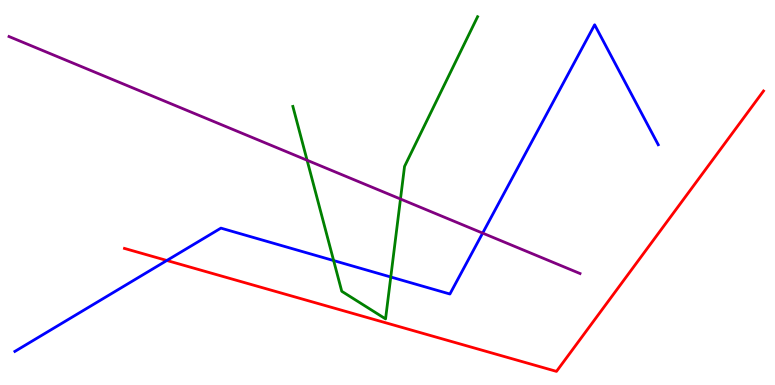[{'lines': ['blue', 'red'], 'intersections': [{'x': 2.15, 'y': 3.23}]}, {'lines': ['green', 'red'], 'intersections': []}, {'lines': ['purple', 'red'], 'intersections': []}, {'lines': ['blue', 'green'], 'intersections': [{'x': 4.3, 'y': 3.23}, {'x': 5.04, 'y': 2.81}]}, {'lines': ['blue', 'purple'], 'intersections': [{'x': 6.23, 'y': 3.95}]}, {'lines': ['green', 'purple'], 'intersections': [{'x': 3.96, 'y': 5.84}, {'x': 5.17, 'y': 4.83}]}]